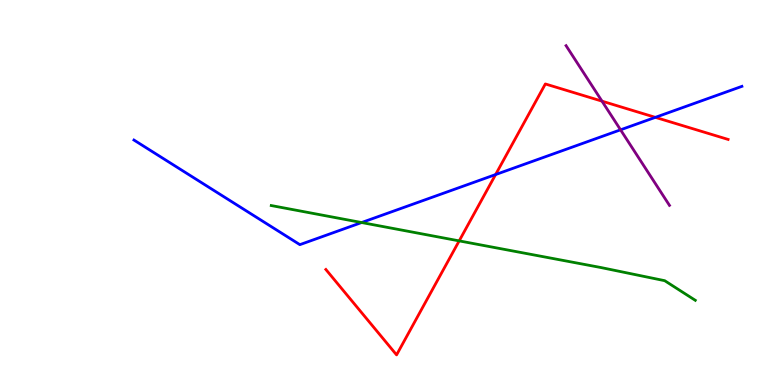[{'lines': ['blue', 'red'], 'intersections': [{'x': 6.39, 'y': 5.47}, {'x': 8.46, 'y': 6.95}]}, {'lines': ['green', 'red'], 'intersections': [{'x': 5.92, 'y': 3.74}]}, {'lines': ['purple', 'red'], 'intersections': [{'x': 7.77, 'y': 7.37}]}, {'lines': ['blue', 'green'], 'intersections': [{'x': 4.67, 'y': 4.22}]}, {'lines': ['blue', 'purple'], 'intersections': [{'x': 8.01, 'y': 6.63}]}, {'lines': ['green', 'purple'], 'intersections': []}]